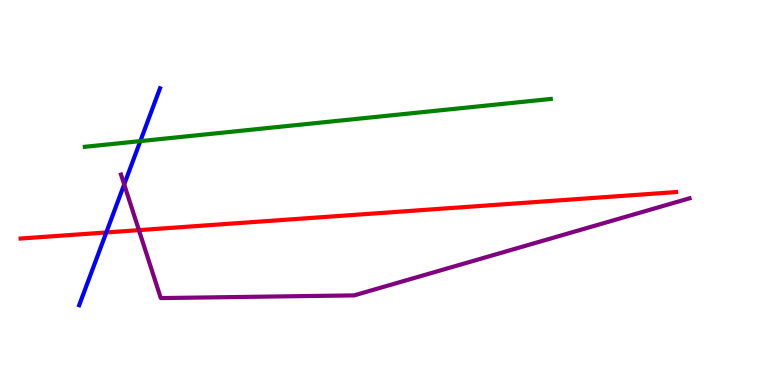[{'lines': ['blue', 'red'], 'intersections': [{'x': 1.37, 'y': 3.96}]}, {'lines': ['green', 'red'], 'intersections': []}, {'lines': ['purple', 'red'], 'intersections': [{'x': 1.79, 'y': 4.02}]}, {'lines': ['blue', 'green'], 'intersections': [{'x': 1.81, 'y': 6.33}]}, {'lines': ['blue', 'purple'], 'intersections': [{'x': 1.6, 'y': 5.21}]}, {'lines': ['green', 'purple'], 'intersections': []}]